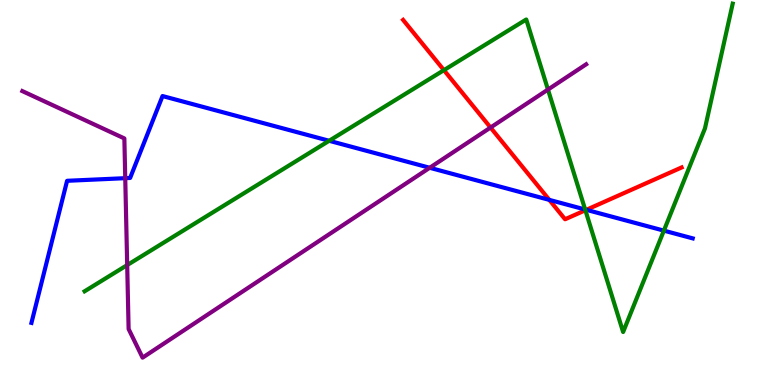[{'lines': ['blue', 'red'], 'intersections': [{'x': 7.09, 'y': 4.81}, {'x': 7.57, 'y': 4.55}]}, {'lines': ['green', 'red'], 'intersections': [{'x': 5.73, 'y': 8.18}, {'x': 7.55, 'y': 4.54}]}, {'lines': ['purple', 'red'], 'intersections': [{'x': 6.33, 'y': 6.69}]}, {'lines': ['blue', 'green'], 'intersections': [{'x': 4.25, 'y': 6.34}, {'x': 7.55, 'y': 4.56}, {'x': 8.57, 'y': 4.01}]}, {'lines': ['blue', 'purple'], 'intersections': [{'x': 1.62, 'y': 5.37}, {'x': 5.54, 'y': 5.64}]}, {'lines': ['green', 'purple'], 'intersections': [{'x': 1.64, 'y': 3.11}, {'x': 7.07, 'y': 7.67}]}]